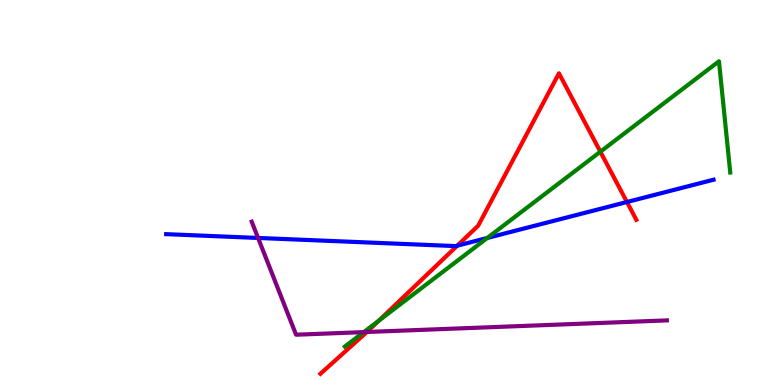[{'lines': ['blue', 'red'], 'intersections': [{'x': 5.9, 'y': 3.62}, {'x': 8.09, 'y': 4.75}]}, {'lines': ['green', 'red'], 'intersections': [{'x': 4.89, 'y': 1.67}, {'x': 7.75, 'y': 6.06}]}, {'lines': ['purple', 'red'], 'intersections': [{'x': 4.73, 'y': 1.38}]}, {'lines': ['blue', 'green'], 'intersections': [{'x': 6.29, 'y': 3.82}]}, {'lines': ['blue', 'purple'], 'intersections': [{'x': 3.33, 'y': 3.82}]}, {'lines': ['green', 'purple'], 'intersections': [{'x': 4.69, 'y': 1.37}]}]